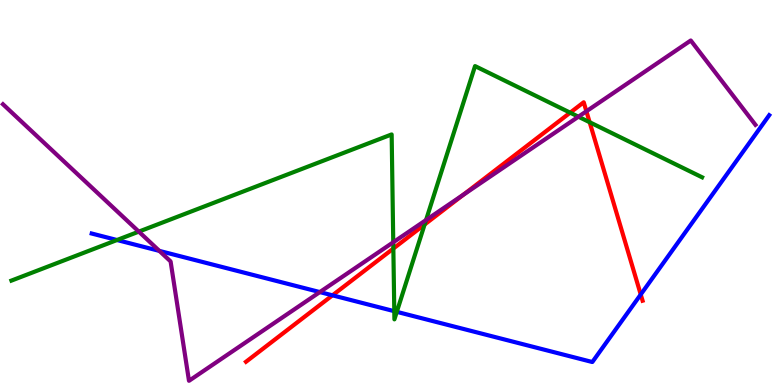[{'lines': ['blue', 'red'], 'intersections': [{'x': 4.29, 'y': 2.33}, {'x': 8.27, 'y': 2.35}]}, {'lines': ['green', 'red'], 'intersections': [{'x': 5.08, 'y': 3.54}, {'x': 5.48, 'y': 4.17}, {'x': 7.36, 'y': 7.07}, {'x': 7.61, 'y': 6.83}]}, {'lines': ['purple', 'red'], 'intersections': [{'x': 5.98, 'y': 4.94}, {'x': 7.57, 'y': 7.11}]}, {'lines': ['blue', 'green'], 'intersections': [{'x': 1.51, 'y': 3.77}, {'x': 5.09, 'y': 1.92}, {'x': 5.12, 'y': 1.9}]}, {'lines': ['blue', 'purple'], 'intersections': [{'x': 2.06, 'y': 3.48}, {'x': 4.13, 'y': 2.41}]}, {'lines': ['green', 'purple'], 'intersections': [{'x': 1.79, 'y': 3.98}, {'x': 5.07, 'y': 3.71}, {'x': 5.5, 'y': 4.28}, {'x': 7.46, 'y': 6.97}]}]